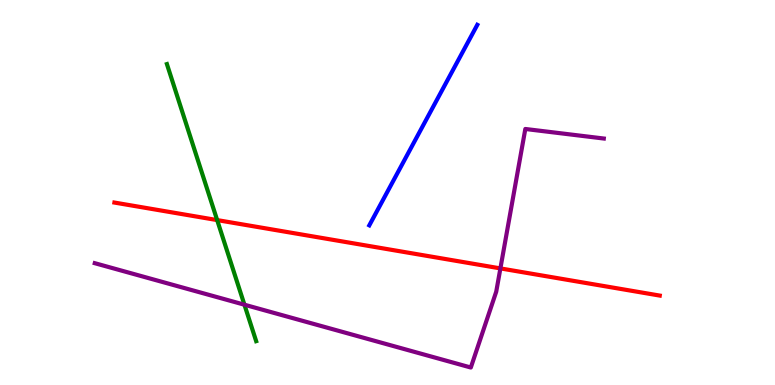[{'lines': ['blue', 'red'], 'intersections': []}, {'lines': ['green', 'red'], 'intersections': [{'x': 2.8, 'y': 4.28}]}, {'lines': ['purple', 'red'], 'intersections': [{'x': 6.46, 'y': 3.03}]}, {'lines': ['blue', 'green'], 'intersections': []}, {'lines': ['blue', 'purple'], 'intersections': []}, {'lines': ['green', 'purple'], 'intersections': [{'x': 3.15, 'y': 2.09}]}]